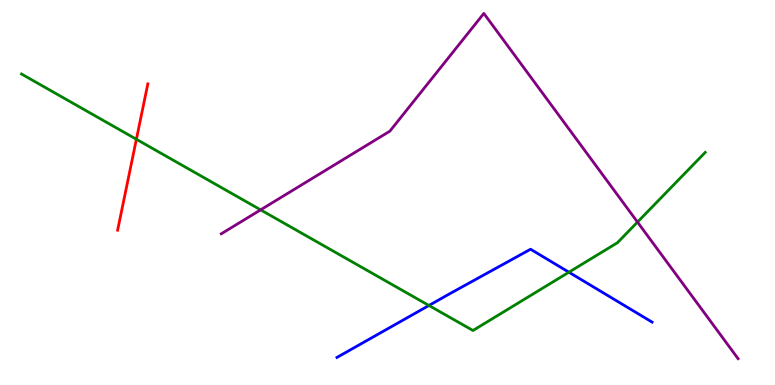[{'lines': ['blue', 'red'], 'intersections': []}, {'lines': ['green', 'red'], 'intersections': [{'x': 1.76, 'y': 6.38}]}, {'lines': ['purple', 'red'], 'intersections': []}, {'lines': ['blue', 'green'], 'intersections': [{'x': 5.53, 'y': 2.07}, {'x': 7.34, 'y': 2.93}]}, {'lines': ['blue', 'purple'], 'intersections': []}, {'lines': ['green', 'purple'], 'intersections': [{'x': 3.36, 'y': 4.55}, {'x': 8.23, 'y': 4.23}]}]